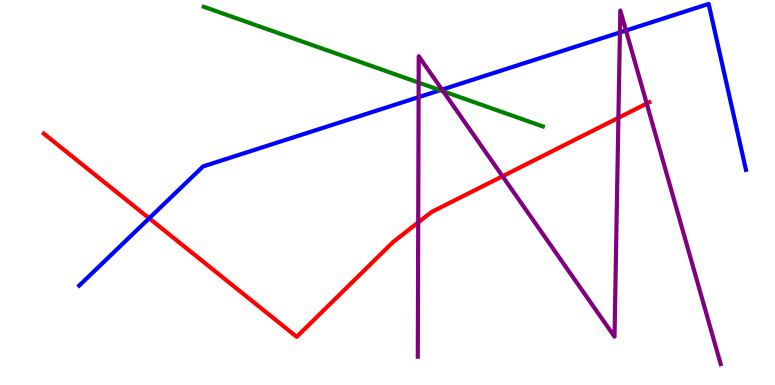[{'lines': ['blue', 'red'], 'intersections': [{'x': 1.92, 'y': 4.33}]}, {'lines': ['green', 'red'], 'intersections': []}, {'lines': ['purple', 'red'], 'intersections': [{'x': 5.4, 'y': 4.22}, {'x': 6.48, 'y': 5.42}, {'x': 7.98, 'y': 6.94}, {'x': 8.34, 'y': 7.31}]}, {'lines': ['blue', 'green'], 'intersections': [{'x': 5.68, 'y': 7.66}]}, {'lines': ['blue', 'purple'], 'intersections': [{'x': 5.4, 'y': 7.48}, {'x': 5.7, 'y': 7.67}, {'x': 8.0, 'y': 9.16}, {'x': 8.08, 'y': 9.21}]}, {'lines': ['green', 'purple'], 'intersections': [{'x': 5.4, 'y': 7.85}, {'x': 5.72, 'y': 7.63}]}]